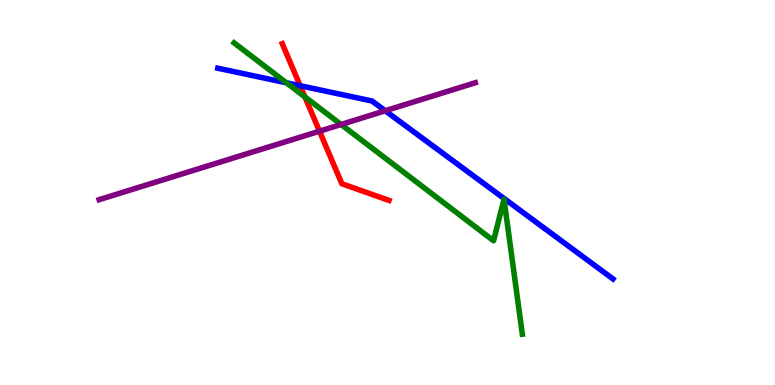[{'lines': ['blue', 'red'], 'intersections': [{'x': 3.87, 'y': 7.77}]}, {'lines': ['green', 'red'], 'intersections': [{'x': 3.93, 'y': 7.48}]}, {'lines': ['purple', 'red'], 'intersections': [{'x': 4.12, 'y': 6.59}]}, {'lines': ['blue', 'green'], 'intersections': [{'x': 3.7, 'y': 7.85}]}, {'lines': ['blue', 'purple'], 'intersections': [{'x': 4.97, 'y': 7.12}]}, {'lines': ['green', 'purple'], 'intersections': [{'x': 4.4, 'y': 6.77}]}]